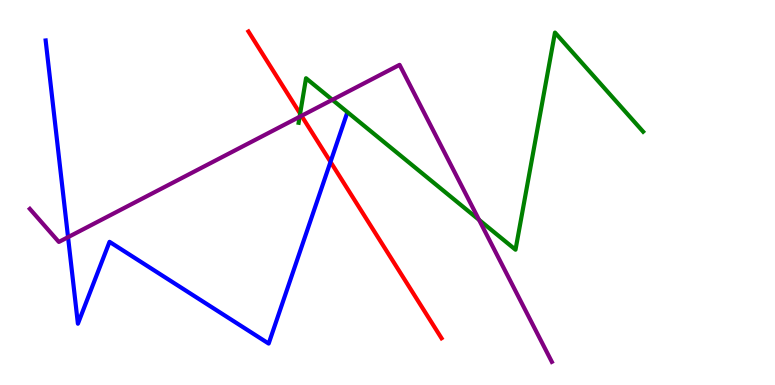[{'lines': ['blue', 'red'], 'intersections': [{'x': 4.26, 'y': 5.8}]}, {'lines': ['green', 'red'], 'intersections': [{'x': 3.87, 'y': 7.05}]}, {'lines': ['purple', 'red'], 'intersections': [{'x': 3.89, 'y': 6.99}]}, {'lines': ['blue', 'green'], 'intersections': []}, {'lines': ['blue', 'purple'], 'intersections': [{'x': 0.878, 'y': 3.84}]}, {'lines': ['green', 'purple'], 'intersections': [{'x': 3.87, 'y': 6.97}, {'x': 4.29, 'y': 7.41}, {'x': 6.18, 'y': 4.29}]}]